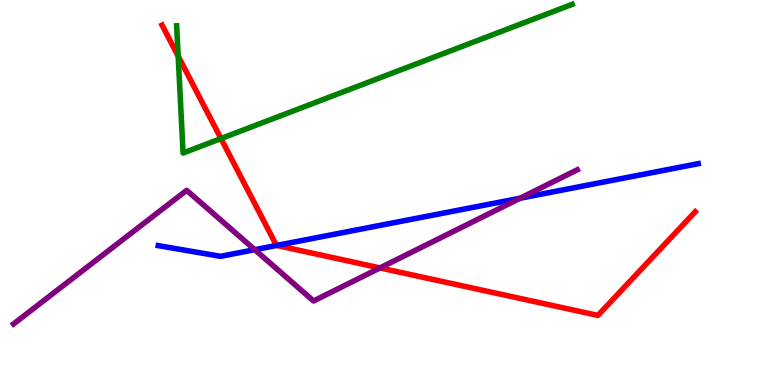[{'lines': ['blue', 'red'], 'intersections': [{'x': 3.57, 'y': 3.63}]}, {'lines': ['green', 'red'], 'intersections': [{'x': 2.3, 'y': 8.54}, {'x': 2.85, 'y': 6.4}]}, {'lines': ['purple', 'red'], 'intersections': [{'x': 4.9, 'y': 3.04}]}, {'lines': ['blue', 'green'], 'intersections': []}, {'lines': ['blue', 'purple'], 'intersections': [{'x': 3.29, 'y': 3.51}, {'x': 6.71, 'y': 4.85}]}, {'lines': ['green', 'purple'], 'intersections': []}]